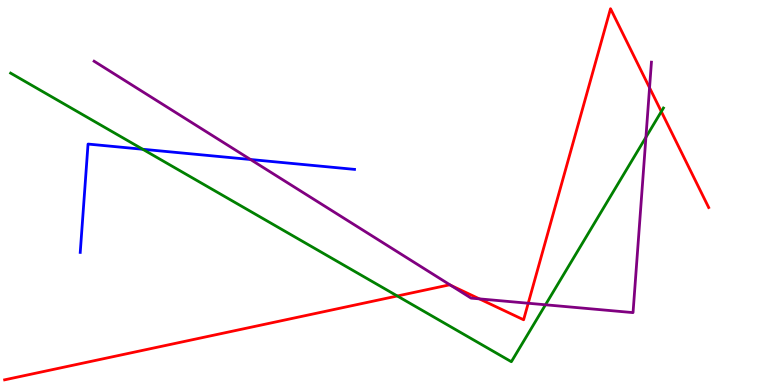[{'lines': ['blue', 'red'], 'intersections': []}, {'lines': ['green', 'red'], 'intersections': [{'x': 5.13, 'y': 2.31}, {'x': 8.53, 'y': 7.1}]}, {'lines': ['purple', 'red'], 'intersections': [{'x': 5.82, 'y': 2.59}, {'x': 6.19, 'y': 2.24}, {'x': 6.82, 'y': 2.12}, {'x': 8.38, 'y': 7.72}]}, {'lines': ['blue', 'green'], 'intersections': [{'x': 1.84, 'y': 6.12}]}, {'lines': ['blue', 'purple'], 'intersections': [{'x': 3.23, 'y': 5.86}]}, {'lines': ['green', 'purple'], 'intersections': [{'x': 7.04, 'y': 2.08}, {'x': 8.33, 'y': 6.43}]}]